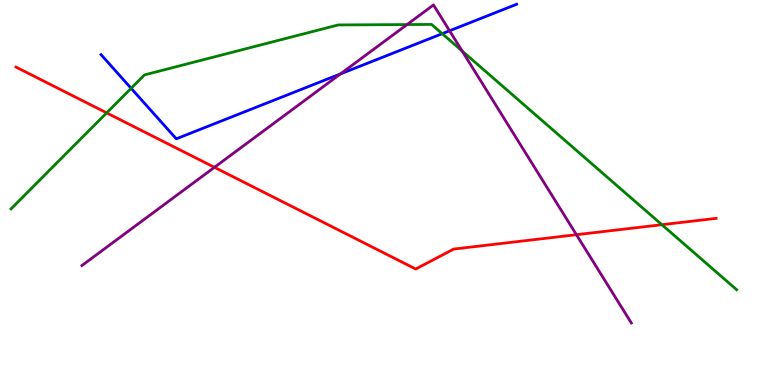[{'lines': ['blue', 'red'], 'intersections': []}, {'lines': ['green', 'red'], 'intersections': [{'x': 1.38, 'y': 7.07}, {'x': 8.54, 'y': 4.16}]}, {'lines': ['purple', 'red'], 'intersections': [{'x': 2.77, 'y': 5.65}, {'x': 7.44, 'y': 3.9}]}, {'lines': ['blue', 'green'], 'intersections': [{'x': 1.69, 'y': 7.71}, {'x': 5.71, 'y': 9.13}]}, {'lines': ['blue', 'purple'], 'intersections': [{'x': 4.39, 'y': 8.08}, {'x': 5.8, 'y': 9.2}]}, {'lines': ['green', 'purple'], 'intersections': [{'x': 5.25, 'y': 9.36}, {'x': 5.96, 'y': 8.67}]}]